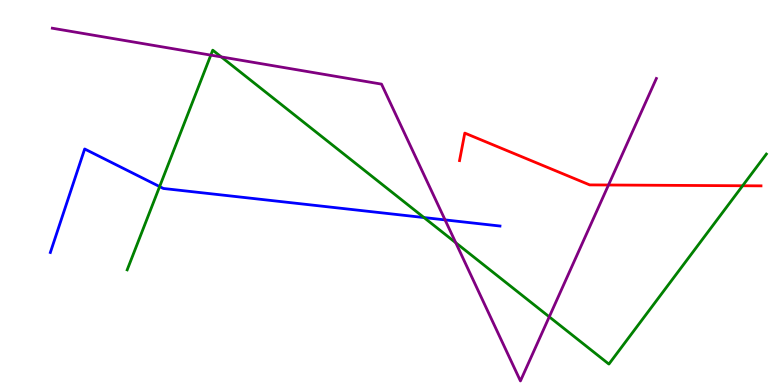[{'lines': ['blue', 'red'], 'intersections': []}, {'lines': ['green', 'red'], 'intersections': [{'x': 9.58, 'y': 5.18}]}, {'lines': ['purple', 'red'], 'intersections': [{'x': 7.85, 'y': 5.19}]}, {'lines': ['blue', 'green'], 'intersections': [{'x': 2.06, 'y': 5.15}, {'x': 5.47, 'y': 4.35}]}, {'lines': ['blue', 'purple'], 'intersections': [{'x': 5.74, 'y': 4.29}]}, {'lines': ['green', 'purple'], 'intersections': [{'x': 2.72, 'y': 8.57}, {'x': 2.85, 'y': 8.52}, {'x': 5.88, 'y': 3.7}, {'x': 7.09, 'y': 1.77}]}]